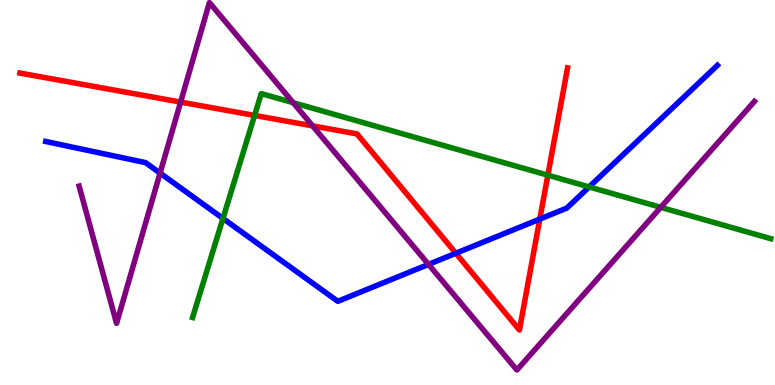[{'lines': ['blue', 'red'], 'intersections': [{'x': 5.88, 'y': 3.42}, {'x': 6.97, 'y': 4.31}]}, {'lines': ['green', 'red'], 'intersections': [{'x': 3.28, 'y': 7.0}, {'x': 7.07, 'y': 5.45}]}, {'lines': ['purple', 'red'], 'intersections': [{'x': 2.33, 'y': 7.35}, {'x': 4.03, 'y': 6.73}]}, {'lines': ['blue', 'green'], 'intersections': [{'x': 2.88, 'y': 4.33}, {'x': 7.6, 'y': 5.14}]}, {'lines': ['blue', 'purple'], 'intersections': [{'x': 2.07, 'y': 5.5}, {'x': 5.53, 'y': 3.13}]}, {'lines': ['green', 'purple'], 'intersections': [{'x': 3.78, 'y': 7.33}, {'x': 8.53, 'y': 4.61}]}]